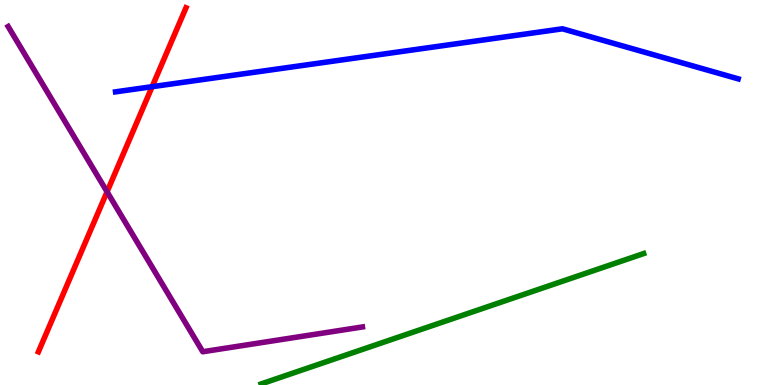[{'lines': ['blue', 'red'], 'intersections': [{'x': 1.96, 'y': 7.75}]}, {'lines': ['green', 'red'], 'intersections': []}, {'lines': ['purple', 'red'], 'intersections': [{'x': 1.38, 'y': 5.02}]}, {'lines': ['blue', 'green'], 'intersections': []}, {'lines': ['blue', 'purple'], 'intersections': []}, {'lines': ['green', 'purple'], 'intersections': []}]